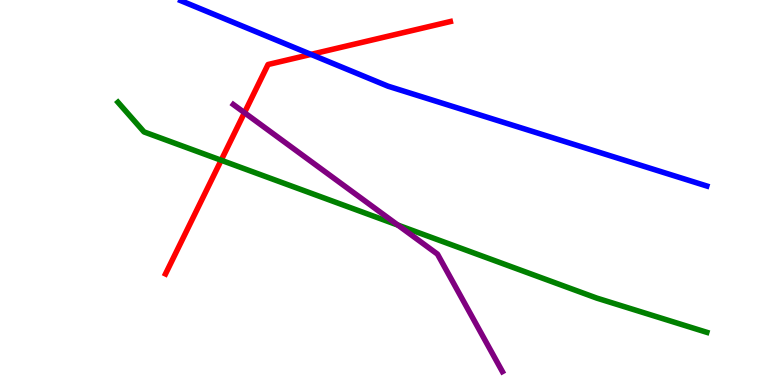[{'lines': ['blue', 'red'], 'intersections': [{'x': 4.01, 'y': 8.59}]}, {'lines': ['green', 'red'], 'intersections': [{'x': 2.85, 'y': 5.84}]}, {'lines': ['purple', 'red'], 'intersections': [{'x': 3.15, 'y': 7.07}]}, {'lines': ['blue', 'green'], 'intersections': []}, {'lines': ['blue', 'purple'], 'intersections': []}, {'lines': ['green', 'purple'], 'intersections': [{'x': 5.13, 'y': 4.15}]}]